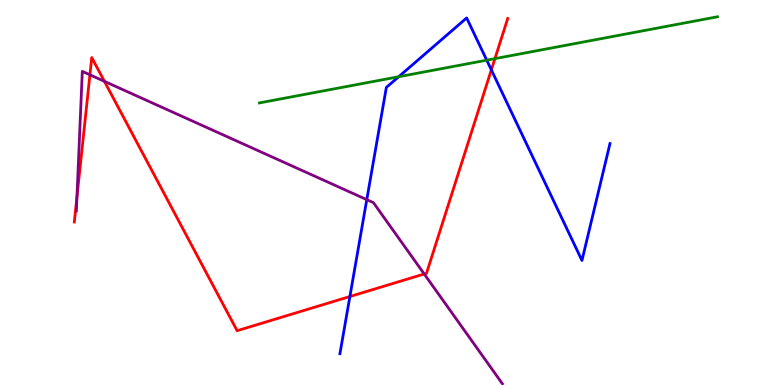[{'lines': ['blue', 'red'], 'intersections': [{'x': 4.51, 'y': 2.3}, {'x': 6.34, 'y': 8.19}]}, {'lines': ['green', 'red'], 'intersections': [{'x': 6.39, 'y': 8.48}]}, {'lines': ['purple', 'red'], 'intersections': [{'x': 0.992, 'y': 4.87}, {'x': 1.16, 'y': 8.06}, {'x': 1.35, 'y': 7.89}, {'x': 5.47, 'y': 2.88}]}, {'lines': ['blue', 'green'], 'intersections': [{'x': 5.14, 'y': 8.01}, {'x': 6.28, 'y': 8.44}]}, {'lines': ['blue', 'purple'], 'intersections': [{'x': 4.73, 'y': 4.81}]}, {'lines': ['green', 'purple'], 'intersections': []}]